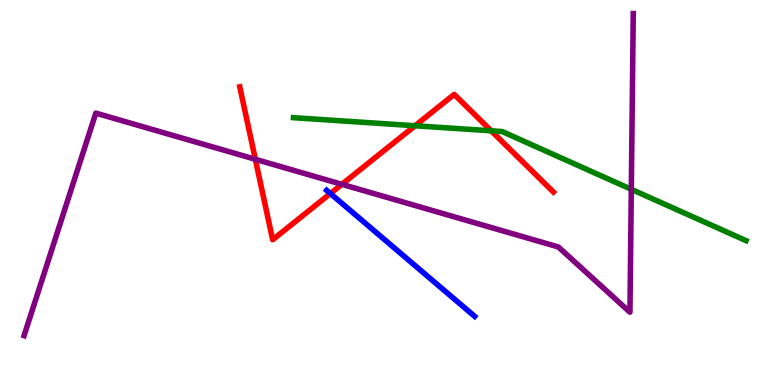[{'lines': ['blue', 'red'], 'intersections': [{'x': 4.26, 'y': 4.97}]}, {'lines': ['green', 'red'], 'intersections': [{'x': 5.36, 'y': 6.73}, {'x': 6.34, 'y': 6.6}]}, {'lines': ['purple', 'red'], 'intersections': [{'x': 3.29, 'y': 5.86}, {'x': 4.41, 'y': 5.21}]}, {'lines': ['blue', 'green'], 'intersections': []}, {'lines': ['blue', 'purple'], 'intersections': []}, {'lines': ['green', 'purple'], 'intersections': [{'x': 8.15, 'y': 5.08}]}]